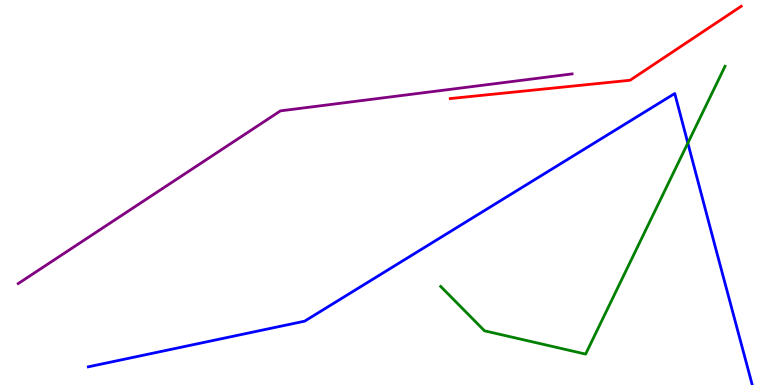[{'lines': ['blue', 'red'], 'intersections': []}, {'lines': ['green', 'red'], 'intersections': []}, {'lines': ['purple', 'red'], 'intersections': []}, {'lines': ['blue', 'green'], 'intersections': [{'x': 8.88, 'y': 6.28}]}, {'lines': ['blue', 'purple'], 'intersections': []}, {'lines': ['green', 'purple'], 'intersections': []}]